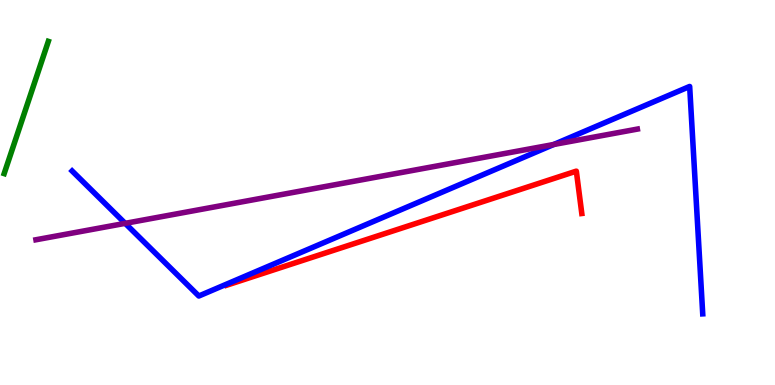[{'lines': ['blue', 'red'], 'intersections': []}, {'lines': ['green', 'red'], 'intersections': []}, {'lines': ['purple', 'red'], 'intersections': []}, {'lines': ['blue', 'green'], 'intersections': []}, {'lines': ['blue', 'purple'], 'intersections': [{'x': 1.62, 'y': 4.2}, {'x': 7.15, 'y': 6.25}]}, {'lines': ['green', 'purple'], 'intersections': []}]